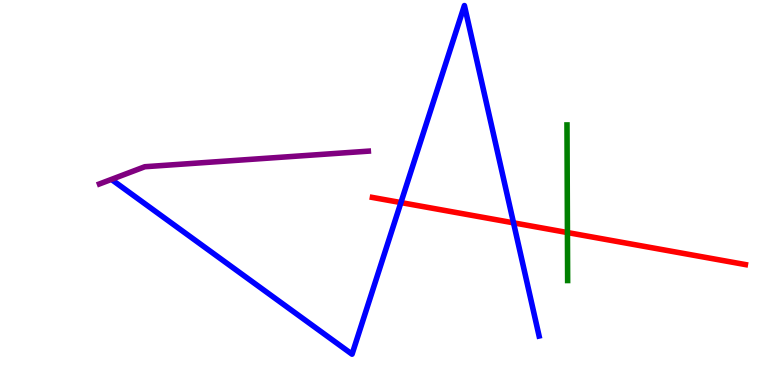[{'lines': ['blue', 'red'], 'intersections': [{'x': 5.17, 'y': 4.74}, {'x': 6.63, 'y': 4.21}]}, {'lines': ['green', 'red'], 'intersections': [{'x': 7.32, 'y': 3.96}]}, {'lines': ['purple', 'red'], 'intersections': []}, {'lines': ['blue', 'green'], 'intersections': []}, {'lines': ['blue', 'purple'], 'intersections': []}, {'lines': ['green', 'purple'], 'intersections': []}]